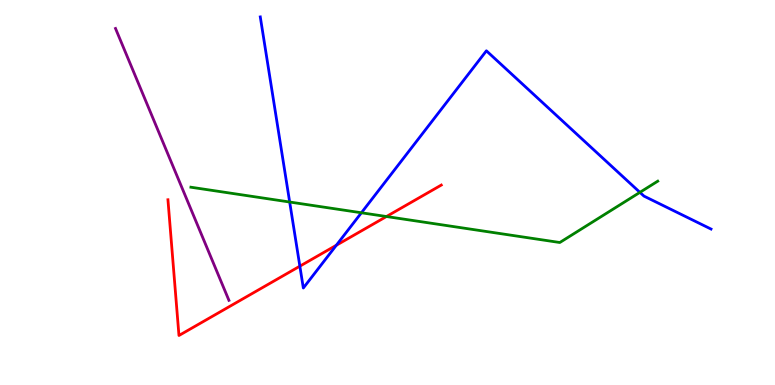[{'lines': ['blue', 'red'], 'intersections': [{'x': 3.87, 'y': 3.09}, {'x': 4.34, 'y': 3.63}]}, {'lines': ['green', 'red'], 'intersections': [{'x': 4.99, 'y': 4.38}]}, {'lines': ['purple', 'red'], 'intersections': []}, {'lines': ['blue', 'green'], 'intersections': [{'x': 3.74, 'y': 4.75}, {'x': 4.66, 'y': 4.47}, {'x': 8.26, 'y': 5.0}]}, {'lines': ['blue', 'purple'], 'intersections': []}, {'lines': ['green', 'purple'], 'intersections': []}]